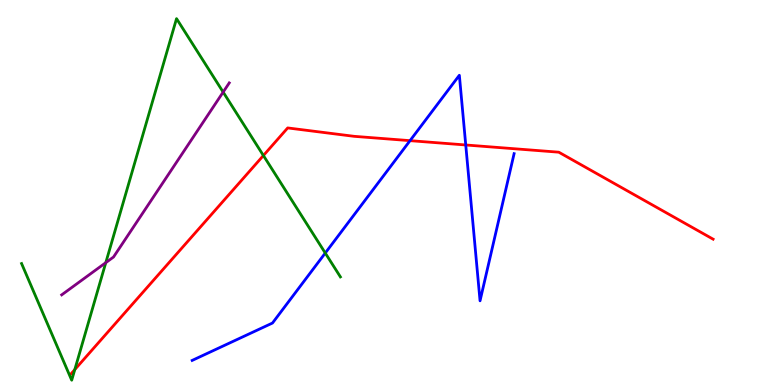[{'lines': ['blue', 'red'], 'intersections': [{'x': 5.29, 'y': 6.35}, {'x': 6.01, 'y': 6.23}]}, {'lines': ['green', 'red'], 'intersections': [{'x': 0.965, 'y': 0.4}, {'x': 3.4, 'y': 5.96}]}, {'lines': ['purple', 'red'], 'intersections': []}, {'lines': ['blue', 'green'], 'intersections': [{'x': 4.2, 'y': 3.43}]}, {'lines': ['blue', 'purple'], 'intersections': []}, {'lines': ['green', 'purple'], 'intersections': [{'x': 1.37, 'y': 3.18}, {'x': 2.88, 'y': 7.61}]}]